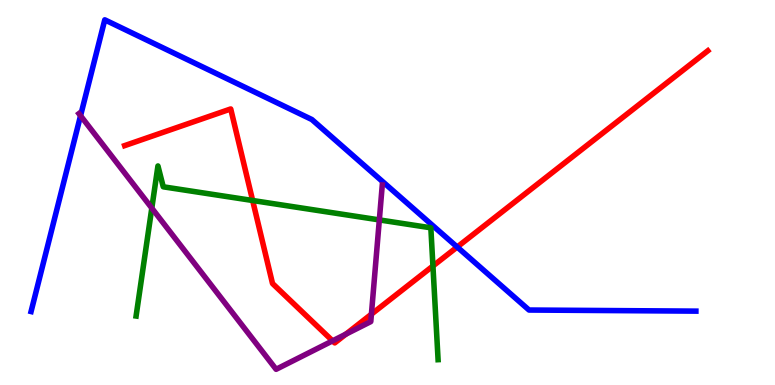[{'lines': ['blue', 'red'], 'intersections': [{'x': 5.9, 'y': 3.58}]}, {'lines': ['green', 'red'], 'intersections': [{'x': 3.26, 'y': 4.79}, {'x': 5.59, 'y': 3.09}]}, {'lines': ['purple', 'red'], 'intersections': [{'x': 4.29, 'y': 1.15}, {'x': 4.46, 'y': 1.32}, {'x': 4.79, 'y': 1.84}]}, {'lines': ['blue', 'green'], 'intersections': []}, {'lines': ['blue', 'purple'], 'intersections': [{'x': 1.04, 'y': 6.99}]}, {'lines': ['green', 'purple'], 'intersections': [{'x': 1.96, 'y': 4.59}, {'x': 4.89, 'y': 4.29}]}]